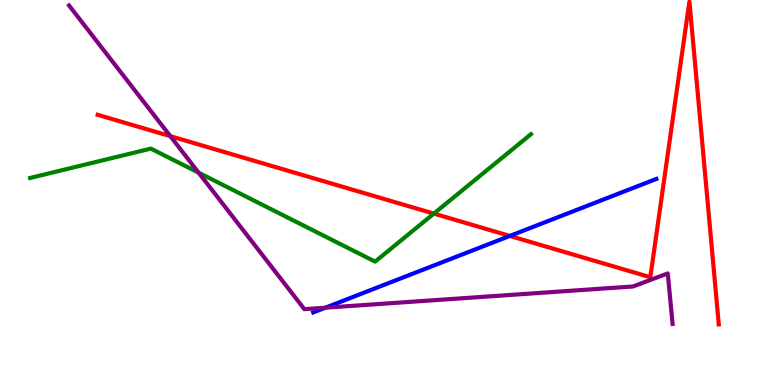[{'lines': ['blue', 'red'], 'intersections': [{'x': 6.58, 'y': 3.87}]}, {'lines': ['green', 'red'], 'intersections': [{'x': 5.6, 'y': 4.45}]}, {'lines': ['purple', 'red'], 'intersections': [{'x': 2.2, 'y': 6.46}]}, {'lines': ['blue', 'green'], 'intersections': []}, {'lines': ['blue', 'purple'], 'intersections': [{'x': 4.2, 'y': 2.01}]}, {'lines': ['green', 'purple'], 'intersections': [{'x': 2.56, 'y': 5.52}]}]